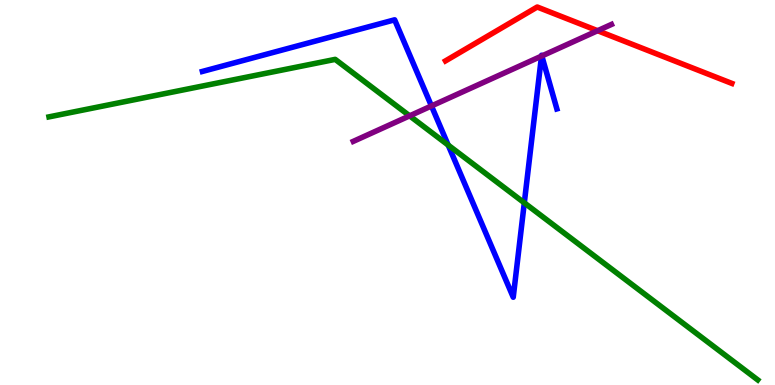[{'lines': ['blue', 'red'], 'intersections': []}, {'lines': ['green', 'red'], 'intersections': []}, {'lines': ['purple', 'red'], 'intersections': [{'x': 7.71, 'y': 9.2}]}, {'lines': ['blue', 'green'], 'intersections': [{'x': 5.78, 'y': 6.23}, {'x': 6.77, 'y': 4.73}]}, {'lines': ['blue', 'purple'], 'intersections': [{'x': 5.57, 'y': 7.25}, {'x': 6.99, 'y': 8.54}, {'x': 6.99, 'y': 8.55}]}, {'lines': ['green', 'purple'], 'intersections': [{'x': 5.29, 'y': 6.99}]}]